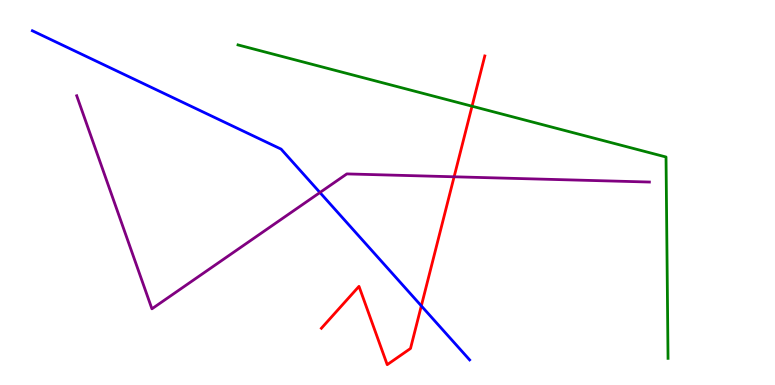[{'lines': ['blue', 'red'], 'intersections': [{'x': 5.44, 'y': 2.06}]}, {'lines': ['green', 'red'], 'intersections': [{'x': 6.09, 'y': 7.24}]}, {'lines': ['purple', 'red'], 'intersections': [{'x': 5.86, 'y': 5.41}]}, {'lines': ['blue', 'green'], 'intersections': []}, {'lines': ['blue', 'purple'], 'intersections': [{'x': 4.13, 'y': 5.0}]}, {'lines': ['green', 'purple'], 'intersections': []}]